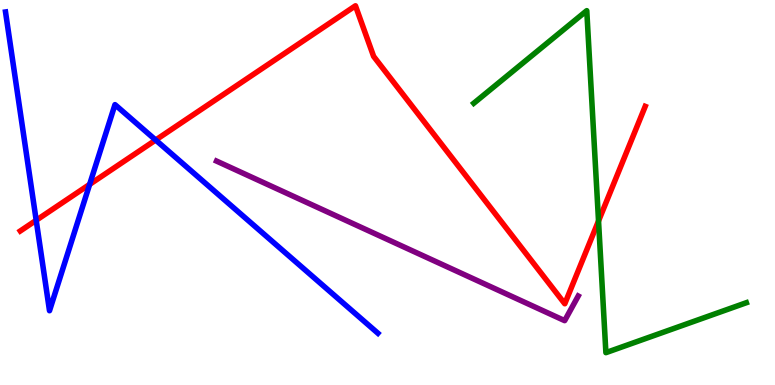[{'lines': ['blue', 'red'], 'intersections': [{'x': 0.467, 'y': 4.28}, {'x': 1.16, 'y': 5.21}, {'x': 2.01, 'y': 6.36}]}, {'lines': ['green', 'red'], 'intersections': [{'x': 7.72, 'y': 4.26}]}, {'lines': ['purple', 'red'], 'intersections': []}, {'lines': ['blue', 'green'], 'intersections': []}, {'lines': ['blue', 'purple'], 'intersections': []}, {'lines': ['green', 'purple'], 'intersections': []}]